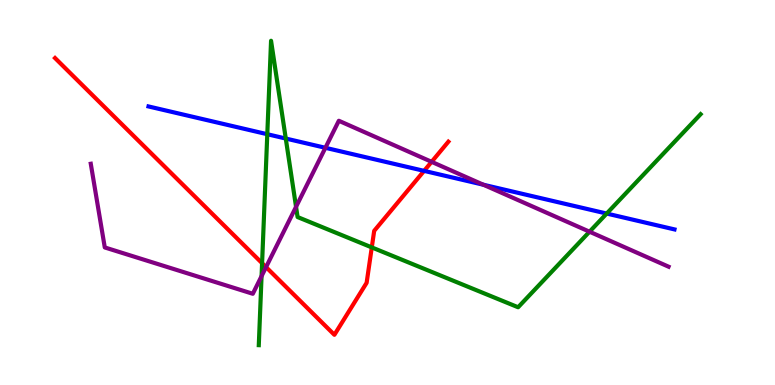[{'lines': ['blue', 'red'], 'intersections': [{'x': 5.47, 'y': 5.56}]}, {'lines': ['green', 'red'], 'intersections': [{'x': 3.38, 'y': 3.16}, {'x': 4.8, 'y': 3.57}]}, {'lines': ['purple', 'red'], 'intersections': [{'x': 3.43, 'y': 3.06}, {'x': 5.57, 'y': 5.8}]}, {'lines': ['blue', 'green'], 'intersections': [{'x': 3.45, 'y': 6.51}, {'x': 3.69, 'y': 6.4}, {'x': 7.83, 'y': 4.45}]}, {'lines': ['blue', 'purple'], 'intersections': [{'x': 4.2, 'y': 6.16}, {'x': 6.24, 'y': 5.2}]}, {'lines': ['green', 'purple'], 'intersections': [{'x': 3.38, 'y': 2.83}, {'x': 3.82, 'y': 4.63}, {'x': 7.61, 'y': 3.98}]}]